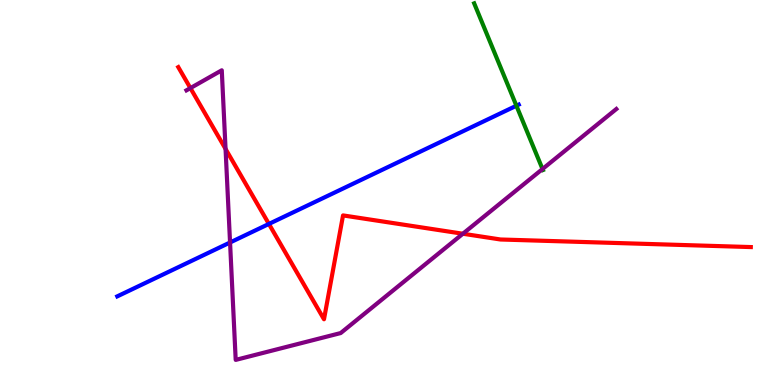[{'lines': ['blue', 'red'], 'intersections': [{'x': 3.47, 'y': 4.18}]}, {'lines': ['green', 'red'], 'intersections': []}, {'lines': ['purple', 'red'], 'intersections': [{'x': 2.46, 'y': 7.71}, {'x': 2.91, 'y': 6.13}, {'x': 5.97, 'y': 3.93}]}, {'lines': ['blue', 'green'], 'intersections': [{'x': 6.66, 'y': 7.25}]}, {'lines': ['blue', 'purple'], 'intersections': [{'x': 2.97, 'y': 3.7}]}, {'lines': ['green', 'purple'], 'intersections': [{'x': 7.0, 'y': 5.61}]}]